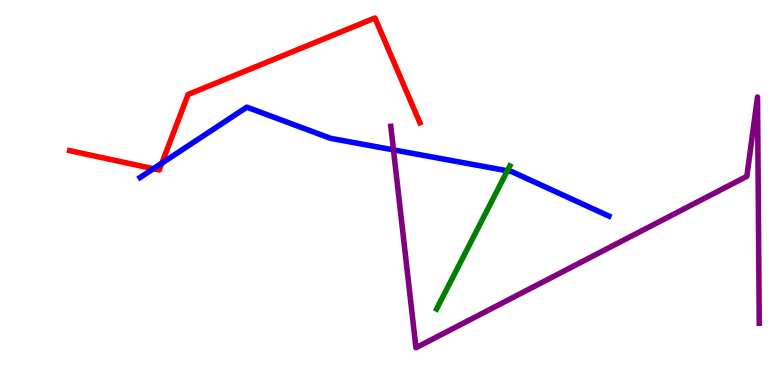[{'lines': ['blue', 'red'], 'intersections': [{'x': 1.98, 'y': 5.62}, {'x': 2.09, 'y': 5.76}]}, {'lines': ['green', 'red'], 'intersections': []}, {'lines': ['purple', 'red'], 'intersections': []}, {'lines': ['blue', 'green'], 'intersections': [{'x': 6.55, 'y': 5.56}]}, {'lines': ['blue', 'purple'], 'intersections': [{'x': 5.08, 'y': 6.11}]}, {'lines': ['green', 'purple'], 'intersections': []}]